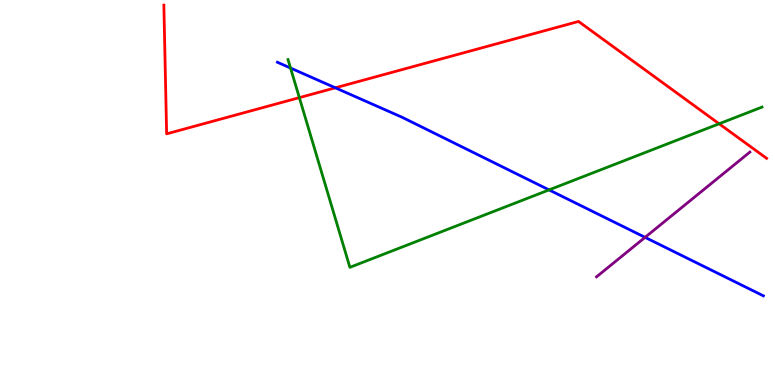[{'lines': ['blue', 'red'], 'intersections': [{'x': 4.33, 'y': 7.72}]}, {'lines': ['green', 'red'], 'intersections': [{'x': 3.86, 'y': 7.46}, {'x': 9.28, 'y': 6.79}]}, {'lines': ['purple', 'red'], 'intersections': []}, {'lines': ['blue', 'green'], 'intersections': [{'x': 3.75, 'y': 8.23}, {'x': 7.08, 'y': 5.07}]}, {'lines': ['blue', 'purple'], 'intersections': [{'x': 8.32, 'y': 3.84}]}, {'lines': ['green', 'purple'], 'intersections': []}]